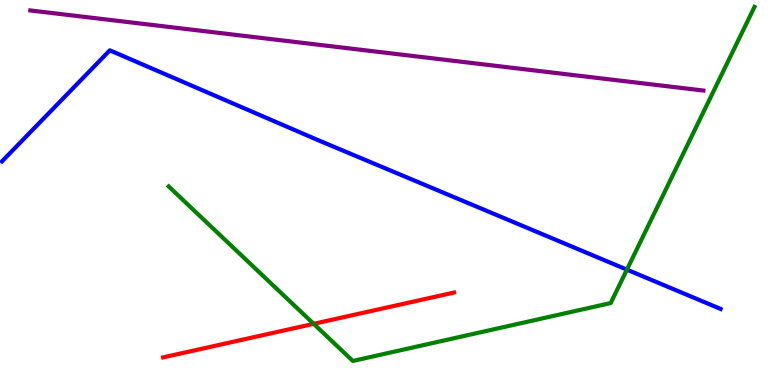[{'lines': ['blue', 'red'], 'intersections': []}, {'lines': ['green', 'red'], 'intersections': [{'x': 4.05, 'y': 1.59}]}, {'lines': ['purple', 'red'], 'intersections': []}, {'lines': ['blue', 'green'], 'intersections': [{'x': 8.09, 'y': 3.0}]}, {'lines': ['blue', 'purple'], 'intersections': []}, {'lines': ['green', 'purple'], 'intersections': []}]